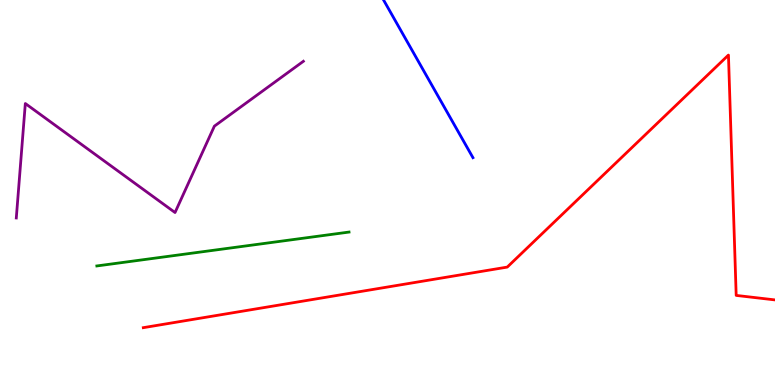[{'lines': ['blue', 'red'], 'intersections': []}, {'lines': ['green', 'red'], 'intersections': []}, {'lines': ['purple', 'red'], 'intersections': []}, {'lines': ['blue', 'green'], 'intersections': []}, {'lines': ['blue', 'purple'], 'intersections': []}, {'lines': ['green', 'purple'], 'intersections': []}]